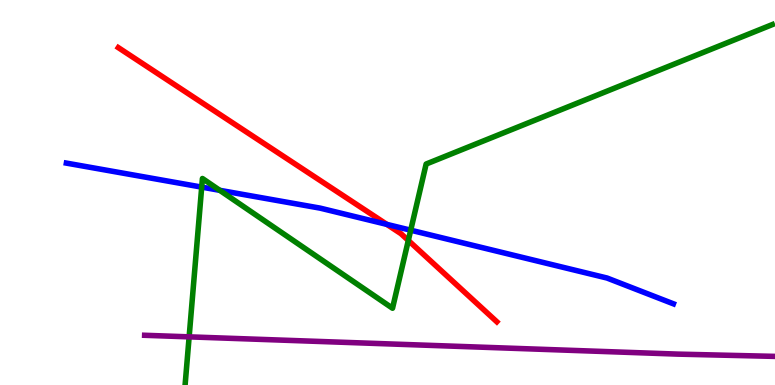[{'lines': ['blue', 'red'], 'intersections': [{'x': 4.99, 'y': 4.17}]}, {'lines': ['green', 'red'], 'intersections': [{'x': 5.27, 'y': 3.75}]}, {'lines': ['purple', 'red'], 'intersections': []}, {'lines': ['blue', 'green'], 'intersections': [{'x': 2.6, 'y': 5.14}, {'x': 2.84, 'y': 5.06}, {'x': 5.3, 'y': 4.02}]}, {'lines': ['blue', 'purple'], 'intersections': []}, {'lines': ['green', 'purple'], 'intersections': [{'x': 2.44, 'y': 1.25}]}]